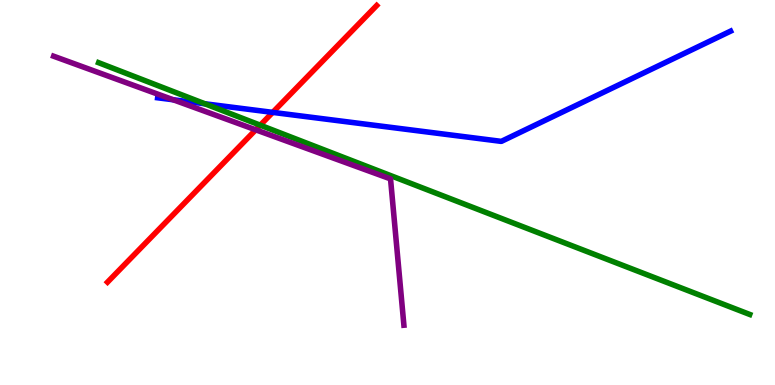[{'lines': ['blue', 'red'], 'intersections': [{'x': 3.52, 'y': 7.08}]}, {'lines': ['green', 'red'], 'intersections': [{'x': 3.36, 'y': 6.75}]}, {'lines': ['purple', 'red'], 'intersections': [{'x': 3.3, 'y': 6.63}]}, {'lines': ['blue', 'green'], 'intersections': [{'x': 2.64, 'y': 7.3}]}, {'lines': ['blue', 'purple'], 'intersections': [{'x': 2.24, 'y': 7.41}]}, {'lines': ['green', 'purple'], 'intersections': []}]